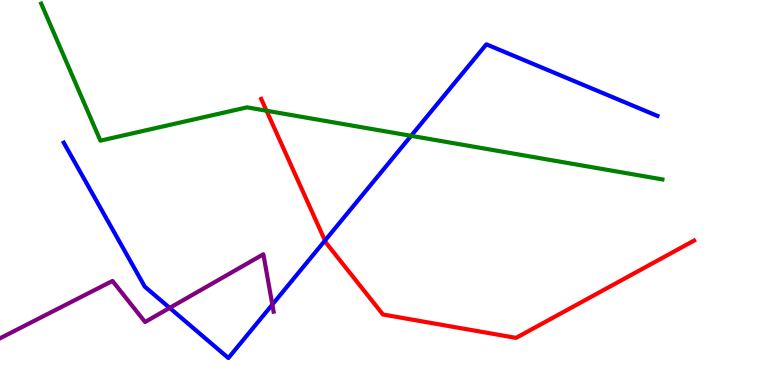[{'lines': ['blue', 'red'], 'intersections': [{'x': 4.19, 'y': 3.75}]}, {'lines': ['green', 'red'], 'intersections': [{'x': 3.44, 'y': 7.12}]}, {'lines': ['purple', 'red'], 'intersections': []}, {'lines': ['blue', 'green'], 'intersections': [{'x': 5.3, 'y': 6.47}]}, {'lines': ['blue', 'purple'], 'intersections': [{'x': 2.19, 'y': 2.0}, {'x': 3.51, 'y': 2.09}]}, {'lines': ['green', 'purple'], 'intersections': []}]